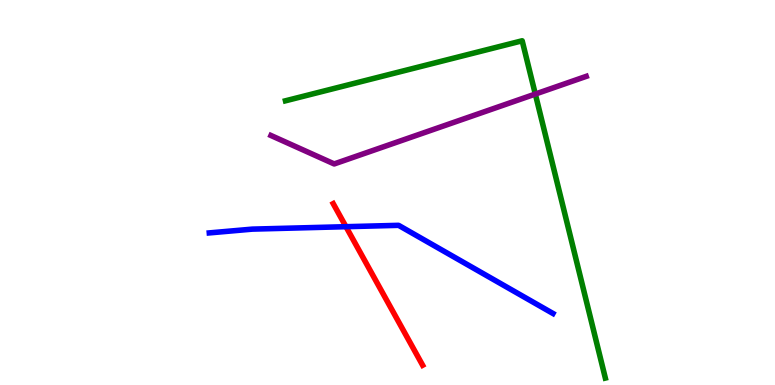[{'lines': ['blue', 'red'], 'intersections': [{'x': 4.46, 'y': 4.11}]}, {'lines': ['green', 'red'], 'intersections': []}, {'lines': ['purple', 'red'], 'intersections': []}, {'lines': ['blue', 'green'], 'intersections': []}, {'lines': ['blue', 'purple'], 'intersections': []}, {'lines': ['green', 'purple'], 'intersections': [{'x': 6.91, 'y': 7.56}]}]